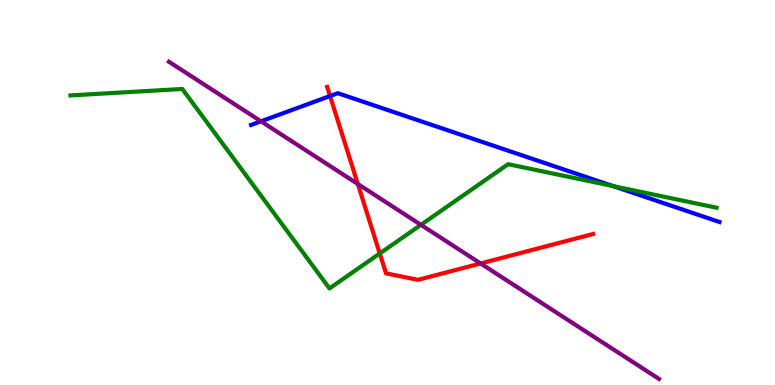[{'lines': ['blue', 'red'], 'intersections': [{'x': 4.26, 'y': 7.51}]}, {'lines': ['green', 'red'], 'intersections': [{'x': 4.9, 'y': 3.42}]}, {'lines': ['purple', 'red'], 'intersections': [{'x': 4.62, 'y': 5.22}, {'x': 6.2, 'y': 3.16}]}, {'lines': ['blue', 'green'], 'intersections': [{'x': 7.91, 'y': 5.17}]}, {'lines': ['blue', 'purple'], 'intersections': [{'x': 3.37, 'y': 6.85}]}, {'lines': ['green', 'purple'], 'intersections': [{'x': 5.43, 'y': 4.16}]}]